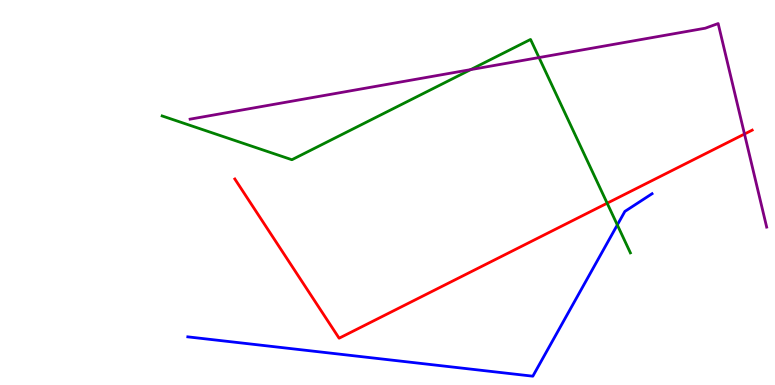[{'lines': ['blue', 'red'], 'intersections': []}, {'lines': ['green', 'red'], 'intersections': [{'x': 7.83, 'y': 4.72}]}, {'lines': ['purple', 'red'], 'intersections': [{'x': 9.61, 'y': 6.52}]}, {'lines': ['blue', 'green'], 'intersections': [{'x': 7.97, 'y': 4.16}]}, {'lines': ['blue', 'purple'], 'intersections': []}, {'lines': ['green', 'purple'], 'intersections': [{'x': 6.07, 'y': 8.19}, {'x': 6.96, 'y': 8.51}]}]